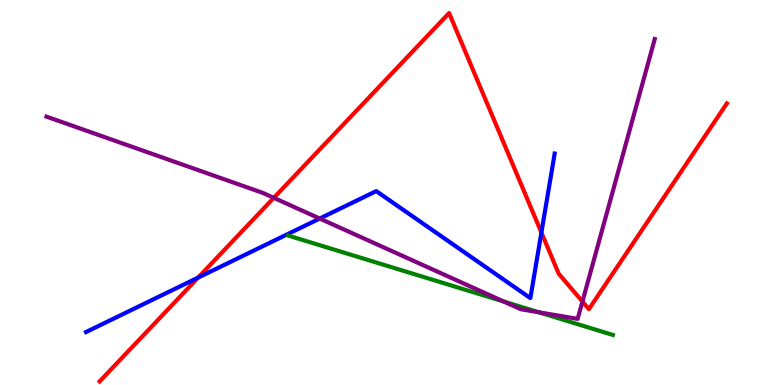[{'lines': ['blue', 'red'], 'intersections': [{'x': 2.56, 'y': 2.79}, {'x': 6.99, 'y': 3.96}]}, {'lines': ['green', 'red'], 'intersections': []}, {'lines': ['purple', 'red'], 'intersections': [{'x': 3.53, 'y': 4.86}, {'x': 7.52, 'y': 2.17}]}, {'lines': ['blue', 'green'], 'intersections': []}, {'lines': ['blue', 'purple'], 'intersections': [{'x': 4.13, 'y': 4.32}]}, {'lines': ['green', 'purple'], 'intersections': [{'x': 6.5, 'y': 2.17}, {'x': 6.95, 'y': 1.89}]}]